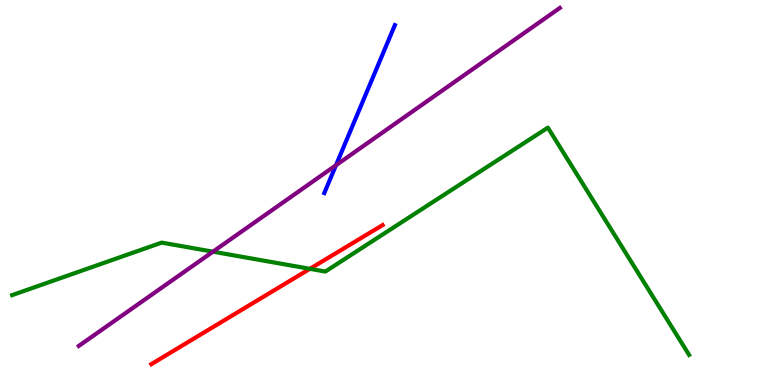[{'lines': ['blue', 'red'], 'intersections': []}, {'lines': ['green', 'red'], 'intersections': [{'x': 4.0, 'y': 3.02}]}, {'lines': ['purple', 'red'], 'intersections': []}, {'lines': ['blue', 'green'], 'intersections': []}, {'lines': ['blue', 'purple'], 'intersections': [{'x': 4.34, 'y': 5.71}]}, {'lines': ['green', 'purple'], 'intersections': [{'x': 2.75, 'y': 3.46}]}]